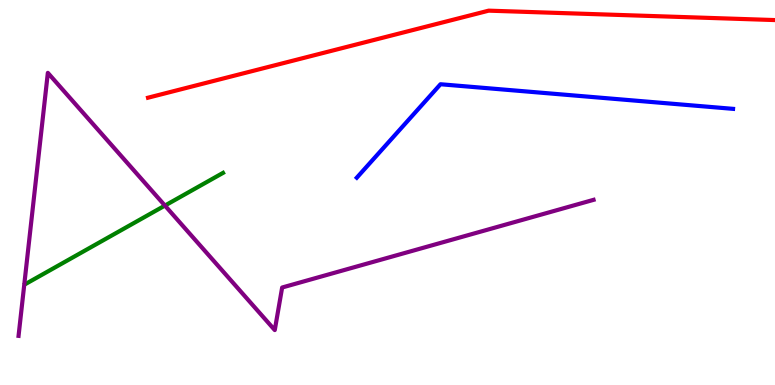[{'lines': ['blue', 'red'], 'intersections': []}, {'lines': ['green', 'red'], 'intersections': []}, {'lines': ['purple', 'red'], 'intersections': []}, {'lines': ['blue', 'green'], 'intersections': []}, {'lines': ['blue', 'purple'], 'intersections': []}, {'lines': ['green', 'purple'], 'intersections': [{'x': 2.13, 'y': 4.66}]}]